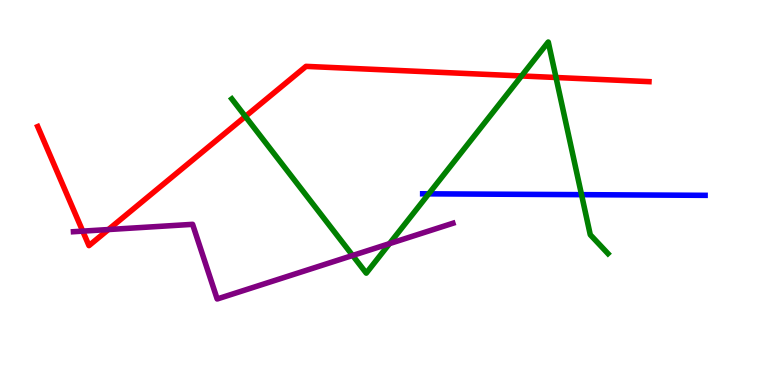[{'lines': ['blue', 'red'], 'intersections': []}, {'lines': ['green', 'red'], 'intersections': [{'x': 3.17, 'y': 6.97}, {'x': 6.73, 'y': 8.03}, {'x': 7.17, 'y': 7.99}]}, {'lines': ['purple', 'red'], 'intersections': [{'x': 1.07, 'y': 4.0}, {'x': 1.4, 'y': 4.04}]}, {'lines': ['blue', 'green'], 'intersections': [{'x': 5.53, 'y': 4.97}, {'x': 7.5, 'y': 4.94}]}, {'lines': ['blue', 'purple'], 'intersections': []}, {'lines': ['green', 'purple'], 'intersections': [{'x': 4.55, 'y': 3.36}, {'x': 5.03, 'y': 3.67}]}]